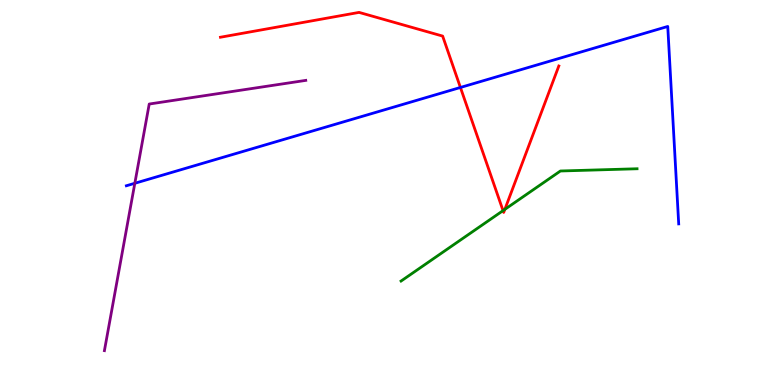[{'lines': ['blue', 'red'], 'intersections': [{'x': 5.94, 'y': 7.73}]}, {'lines': ['green', 'red'], 'intersections': [{'x': 6.49, 'y': 4.53}, {'x': 6.51, 'y': 4.56}]}, {'lines': ['purple', 'red'], 'intersections': []}, {'lines': ['blue', 'green'], 'intersections': []}, {'lines': ['blue', 'purple'], 'intersections': [{'x': 1.74, 'y': 5.24}]}, {'lines': ['green', 'purple'], 'intersections': []}]